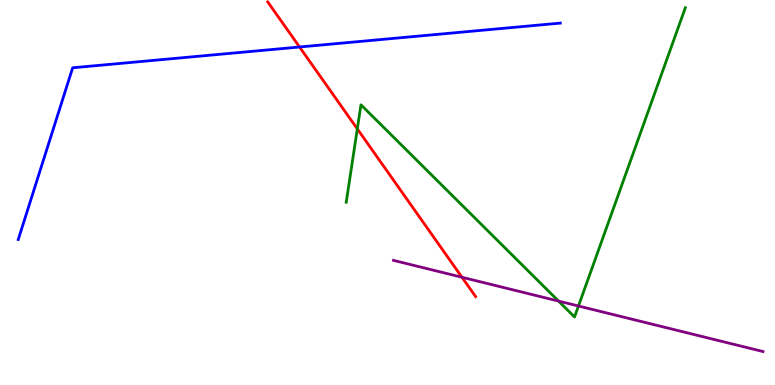[{'lines': ['blue', 'red'], 'intersections': [{'x': 3.87, 'y': 8.78}]}, {'lines': ['green', 'red'], 'intersections': [{'x': 4.61, 'y': 6.65}]}, {'lines': ['purple', 'red'], 'intersections': [{'x': 5.96, 'y': 2.8}]}, {'lines': ['blue', 'green'], 'intersections': []}, {'lines': ['blue', 'purple'], 'intersections': []}, {'lines': ['green', 'purple'], 'intersections': [{'x': 7.21, 'y': 2.18}, {'x': 7.46, 'y': 2.05}]}]